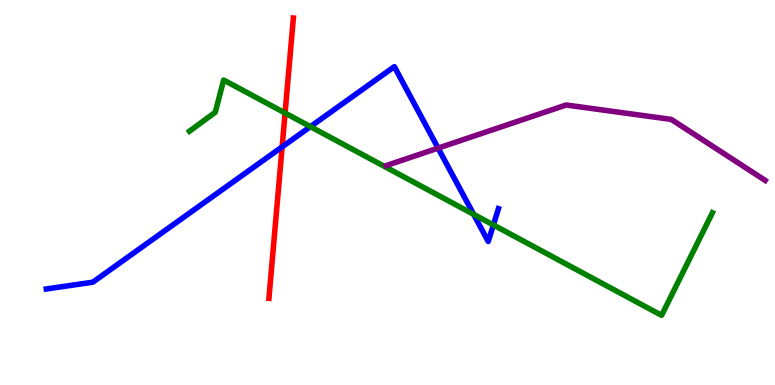[{'lines': ['blue', 'red'], 'intersections': [{'x': 3.64, 'y': 6.19}]}, {'lines': ['green', 'red'], 'intersections': [{'x': 3.68, 'y': 7.06}]}, {'lines': ['purple', 'red'], 'intersections': []}, {'lines': ['blue', 'green'], 'intersections': [{'x': 4.01, 'y': 6.71}, {'x': 6.11, 'y': 4.43}, {'x': 6.37, 'y': 4.16}]}, {'lines': ['blue', 'purple'], 'intersections': [{'x': 5.65, 'y': 6.15}]}, {'lines': ['green', 'purple'], 'intersections': []}]